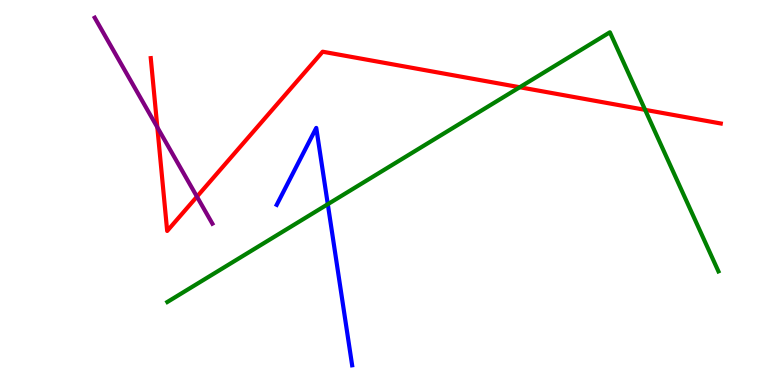[{'lines': ['blue', 'red'], 'intersections': []}, {'lines': ['green', 'red'], 'intersections': [{'x': 6.71, 'y': 7.73}, {'x': 8.32, 'y': 7.15}]}, {'lines': ['purple', 'red'], 'intersections': [{'x': 2.03, 'y': 6.69}, {'x': 2.54, 'y': 4.89}]}, {'lines': ['blue', 'green'], 'intersections': [{'x': 4.23, 'y': 4.7}]}, {'lines': ['blue', 'purple'], 'intersections': []}, {'lines': ['green', 'purple'], 'intersections': []}]